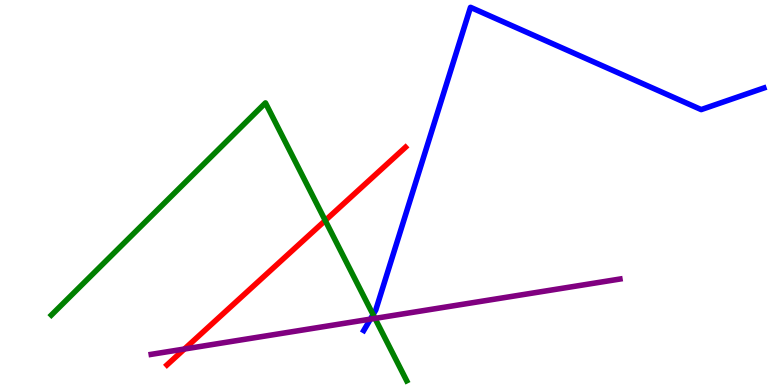[{'lines': ['blue', 'red'], 'intersections': []}, {'lines': ['green', 'red'], 'intersections': [{'x': 4.2, 'y': 4.27}]}, {'lines': ['purple', 'red'], 'intersections': [{'x': 2.38, 'y': 0.934}]}, {'lines': ['blue', 'green'], 'intersections': [{'x': 4.81, 'y': 1.83}]}, {'lines': ['blue', 'purple'], 'intersections': [{'x': 4.78, 'y': 1.71}]}, {'lines': ['green', 'purple'], 'intersections': [{'x': 4.84, 'y': 1.73}]}]